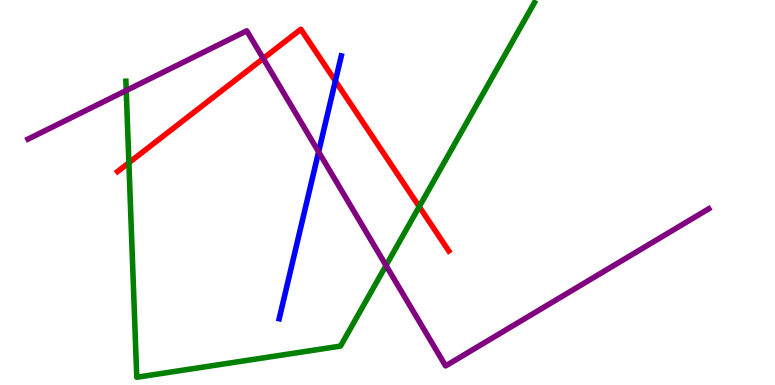[{'lines': ['blue', 'red'], 'intersections': [{'x': 4.33, 'y': 7.9}]}, {'lines': ['green', 'red'], 'intersections': [{'x': 1.66, 'y': 5.77}, {'x': 5.41, 'y': 4.63}]}, {'lines': ['purple', 'red'], 'intersections': [{'x': 3.4, 'y': 8.48}]}, {'lines': ['blue', 'green'], 'intersections': []}, {'lines': ['blue', 'purple'], 'intersections': [{'x': 4.11, 'y': 6.06}]}, {'lines': ['green', 'purple'], 'intersections': [{'x': 1.63, 'y': 7.65}, {'x': 4.98, 'y': 3.1}]}]